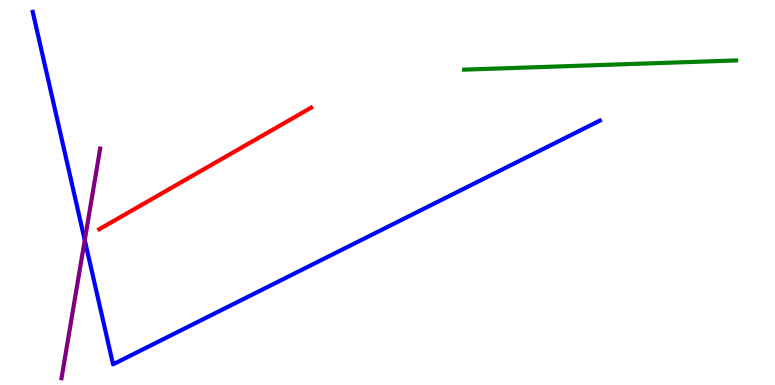[{'lines': ['blue', 'red'], 'intersections': []}, {'lines': ['green', 'red'], 'intersections': []}, {'lines': ['purple', 'red'], 'intersections': []}, {'lines': ['blue', 'green'], 'intersections': []}, {'lines': ['blue', 'purple'], 'intersections': [{'x': 1.09, 'y': 3.76}]}, {'lines': ['green', 'purple'], 'intersections': []}]